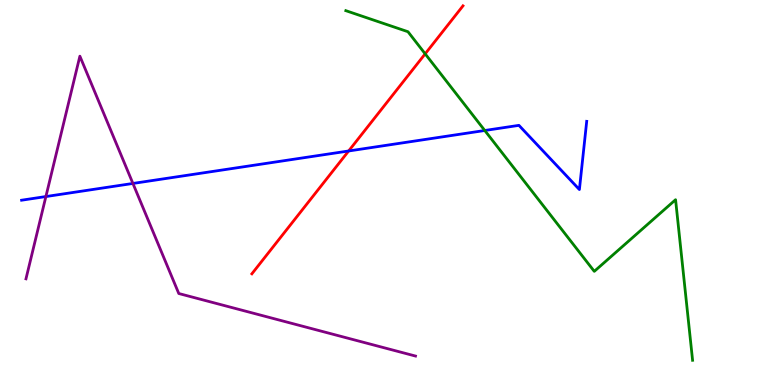[{'lines': ['blue', 'red'], 'intersections': [{'x': 4.5, 'y': 6.08}]}, {'lines': ['green', 'red'], 'intersections': [{'x': 5.49, 'y': 8.6}]}, {'lines': ['purple', 'red'], 'intersections': []}, {'lines': ['blue', 'green'], 'intersections': [{'x': 6.26, 'y': 6.61}]}, {'lines': ['blue', 'purple'], 'intersections': [{'x': 0.592, 'y': 4.89}, {'x': 1.72, 'y': 5.23}]}, {'lines': ['green', 'purple'], 'intersections': []}]